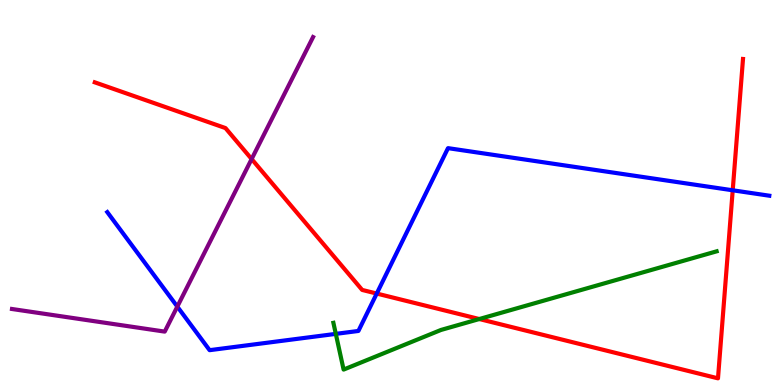[{'lines': ['blue', 'red'], 'intersections': [{'x': 4.86, 'y': 2.38}, {'x': 9.45, 'y': 5.06}]}, {'lines': ['green', 'red'], 'intersections': [{'x': 6.18, 'y': 1.71}]}, {'lines': ['purple', 'red'], 'intersections': [{'x': 3.25, 'y': 5.87}]}, {'lines': ['blue', 'green'], 'intersections': [{'x': 4.33, 'y': 1.33}]}, {'lines': ['blue', 'purple'], 'intersections': [{'x': 2.29, 'y': 2.04}]}, {'lines': ['green', 'purple'], 'intersections': []}]